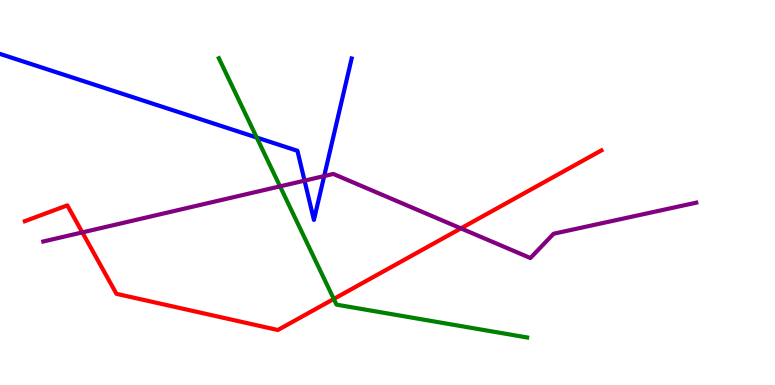[{'lines': ['blue', 'red'], 'intersections': []}, {'lines': ['green', 'red'], 'intersections': [{'x': 4.31, 'y': 2.23}]}, {'lines': ['purple', 'red'], 'intersections': [{'x': 1.06, 'y': 3.96}, {'x': 5.95, 'y': 4.07}]}, {'lines': ['blue', 'green'], 'intersections': [{'x': 3.31, 'y': 6.43}]}, {'lines': ['blue', 'purple'], 'intersections': [{'x': 3.93, 'y': 5.31}, {'x': 4.18, 'y': 5.43}]}, {'lines': ['green', 'purple'], 'intersections': [{'x': 3.61, 'y': 5.16}]}]